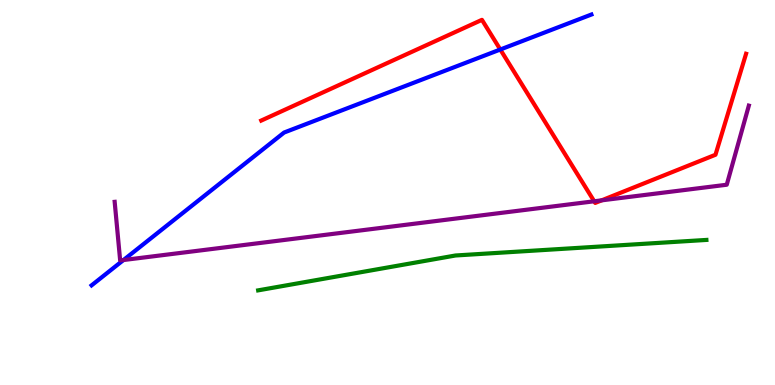[{'lines': ['blue', 'red'], 'intersections': [{'x': 6.46, 'y': 8.71}]}, {'lines': ['green', 'red'], 'intersections': []}, {'lines': ['purple', 'red'], 'intersections': [{'x': 7.67, 'y': 4.77}, {'x': 7.76, 'y': 4.8}]}, {'lines': ['blue', 'green'], 'intersections': []}, {'lines': ['blue', 'purple'], 'intersections': [{'x': 1.59, 'y': 3.25}]}, {'lines': ['green', 'purple'], 'intersections': []}]